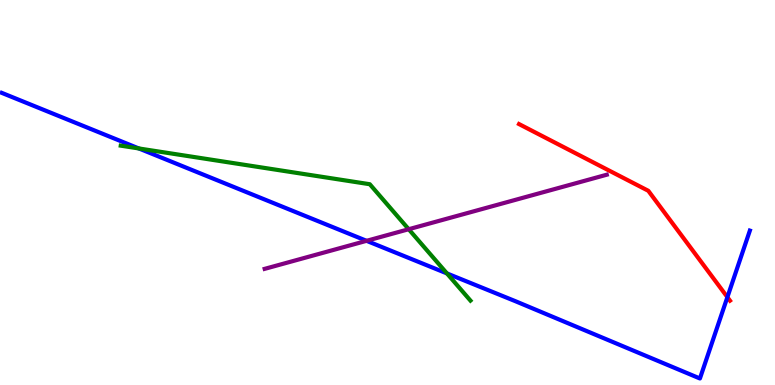[{'lines': ['blue', 'red'], 'intersections': [{'x': 9.39, 'y': 2.28}]}, {'lines': ['green', 'red'], 'intersections': []}, {'lines': ['purple', 'red'], 'intersections': []}, {'lines': ['blue', 'green'], 'intersections': [{'x': 1.79, 'y': 6.14}, {'x': 5.77, 'y': 2.9}]}, {'lines': ['blue', 'purple'], 'intersections': [{'x': 4.73, 'y': 3.74}]}, {'lines': ['green', 'purple'], 'intersections': [{'x': 5.27, 'y': 4.05}]}]